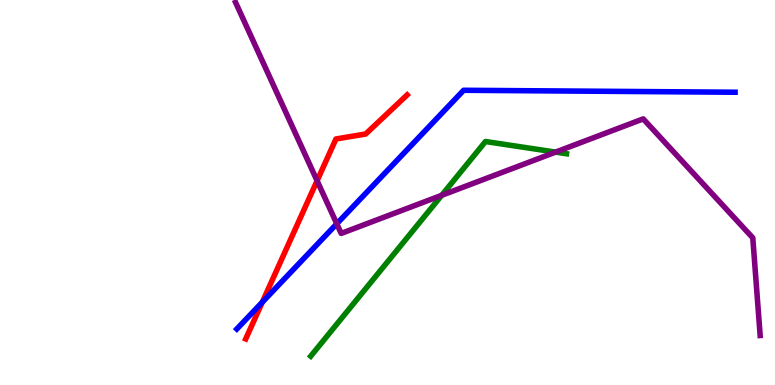[{'lines': ['blue', 'red'], 'intersections': [{'x': 3.38, 'y': 2.15}]}, {'lines': ['green', 'red'], 'intersections': []}, {'lines': ['purple', 'red'], 'intersections': [{'x': 4.09, 'y': 5.31}]}, {'lines': ['blue', 'green'], 'intersections': []}, {'lines': ['blue', 'purple'], 'intersections': [{'x': 4.35, 'y': 4.19}]}, {'lines': ['green', 'purple'], 'intersections': [{'x': 5.7, 'y': 4.93}, {'x': 7.17, 'y': 6.05}]}]